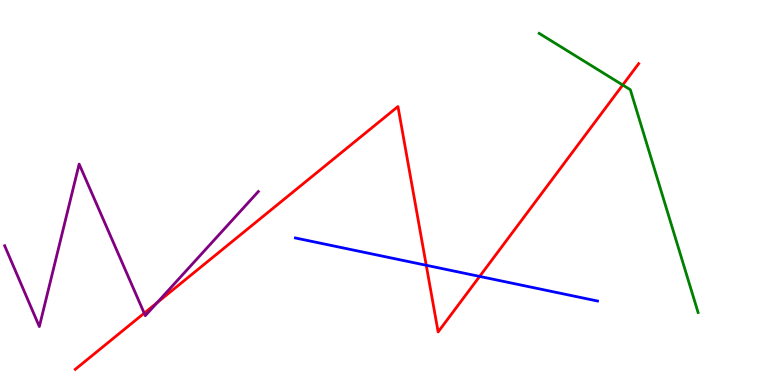[{'lines': ['blue', 'red'], 'intersections': [{'x': 5.5, 'y': 3.11}, {'x': 6.19, 'y': 2.82}]}, {'lines': ['green', 'red'], 'intersections': [{'x': 8.04, 'y': 7.79}]}, {'lines': ['purple', 'red'], 'intersections': [{'x': 1.86, 'y': 1.87}, {'x': 2.03, 'y': 2.14}]}, {'lines': ['blue', 'green'], 'intersections': []}, {'lines': ['blue', 'purple'], 'intersections': []}, {'lines': ['green', 'purple'], 'intersections': []}]